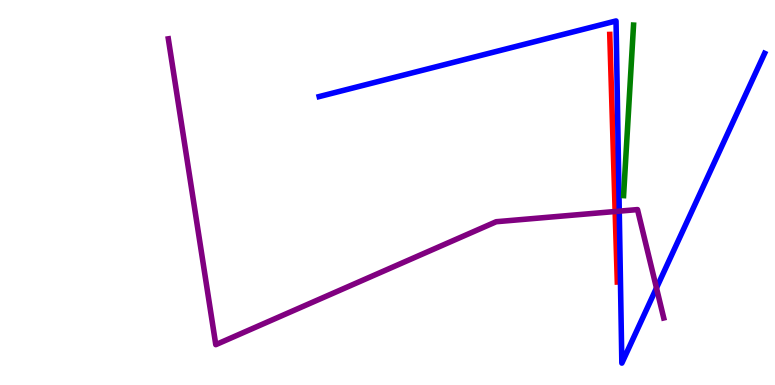[{'lines': ['blue', 'red'], 'intersections': []}, {'lines': ['green', 'red'], 'intersections': []}, {'lines': ['purple', 'red'], 'intersections': [{'x': 7.94, 'y': 4.51}]}, {'lines': ['blue', 'green'], 'intersections': []}, {'lines': ['blue', 'purple'], 'intersections': [{'x': 7.99, 'y': 4.52}, {'x': 8.47, 'y': 2.52}]}, {'lines': ['green', 'purple'], 'intersections': []}]